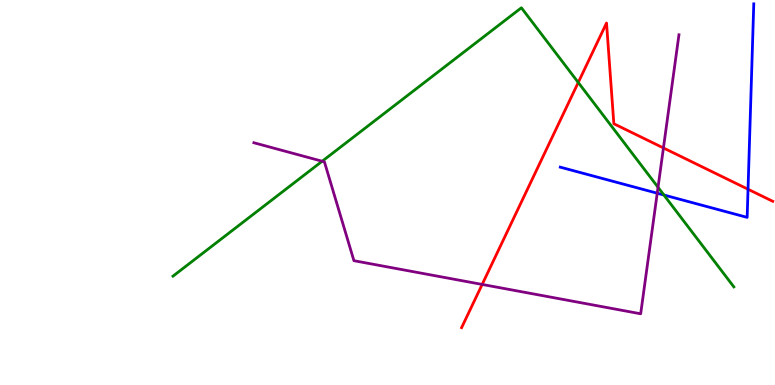[{'lines': ['blue', 'red'], 'intersections': [{'x': 9.65, 'y': 5.08}]}, {'lines': ['green', 'red'], 'intersections': [{'x': 7.46, 'y': 7.86}]}, {'lines': ['purple', 'red'], 'intersections': [{'x': 6.22, 'y': 2.61}, {'x': 8.56, 'y': 6.16}]}, {'lines': ['blue', 'green'], 'intersections': [{'x': 8.57, 'y': 4.94}]}, {'lines': ['blue', 'purple'], 'intersections': [{'x': 8.48, 'y': 4.98}]}, {'lines': ['green', 'purple'], 'intersections': [{'x': 4.16, 'y': 5.81}, {'x': 8.49, 'y': 5.14}]}]